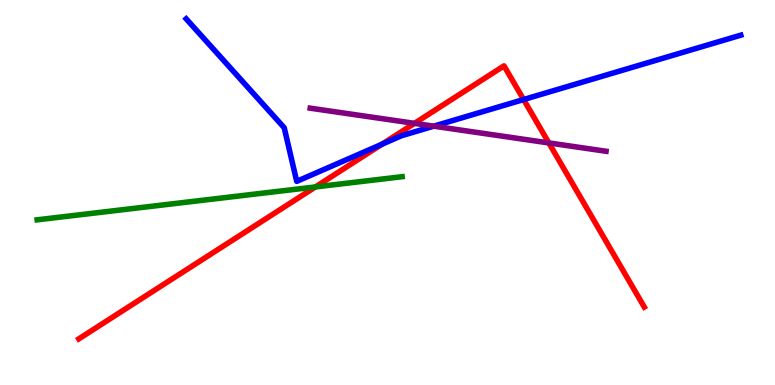[{'lines': ['blue', 'red'], 'intersections': [{'x': 4.93, 'y': 6.25}, {'x': 6.76, 'y': 7.41}]}, {'lines': ['green', 'red'], 'intersections': [{'x': 4.07, 'y': 5.14}]}, {'lines': ['purple', 'red'], 'intersections': [{'x': 5.35, 'y': 6.8}, {'x': 7.08, 'y': 6.29}]}, {'lines': ['blue', 'green'], 'intersections': []}, {'lines': ['blue', 'purple'], 'intersections': [{'x': 5.6, 'y': 6.72}]}, {'lines': ['green', 'purple'], 'intersections': []}]